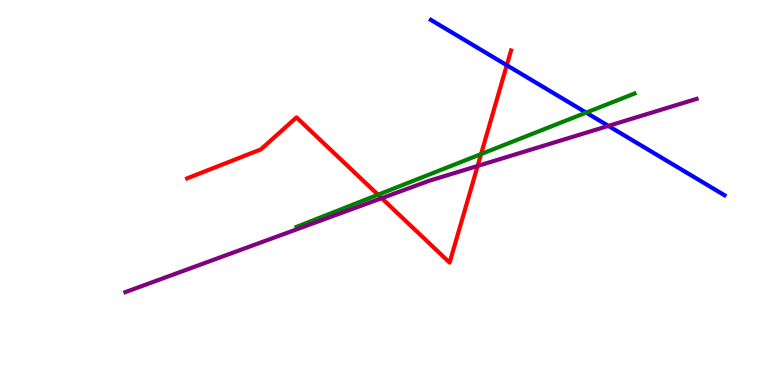[{'lines': ['blue', 'red'], 'intersections': [{'x': 6.54, 'y': 8.31}]}, {'lines': ['green', 'red'], 'intersections': [{'x': 4.88, 'y': 4.94}, {'x': 6.21, 'y': 6.0}]}, {'lines': ['purple', 'red'], 'intersections': [{'x': 4.92, 'y': 4.85}, {'x': 6.16, 'y': 5.69}]}, {'lines': ['blue', 'green'], 'intersections': [{'x': 7.56, 'y': 7.07}]}, {'lines': ['blue', 'purple'], 'intersections': [{'x': 7.85, 'y': 6.73}]}, {'lines': ['green', 'purple'], 'intersections': []}]